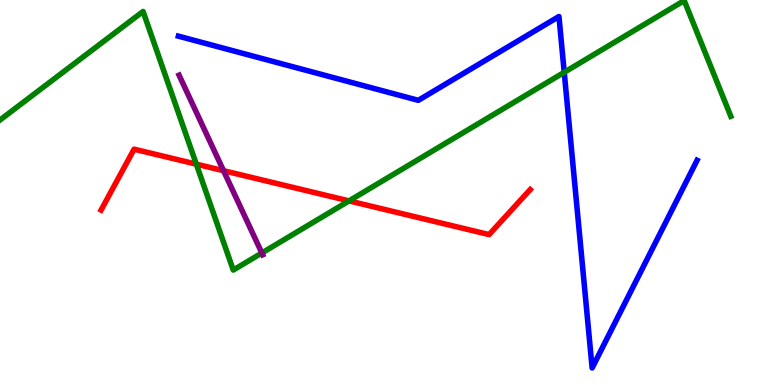[{'lines': ['blue', 'red'], 'intersections': []}, {'lines': ['green', 'red'], 'intersections': [{'x': 2.53, 'y': 5.74}, {'x': 4.5, 'y': 4.78}]}, {'lines': ['purple', 'red'], 'intersections': [{'x': 2.88, 'y': 5.57}]}, {'lines': ['blue', 'green'], 'intersections': [{'x': 7.28, 'y': 8.12}]}, {'lines': ['blue', 'purple'], 'intersections': []}, {'lines': ['green', 'purple'], 'intersections': [{'x': 3.38, 'y': 3.43}]}]